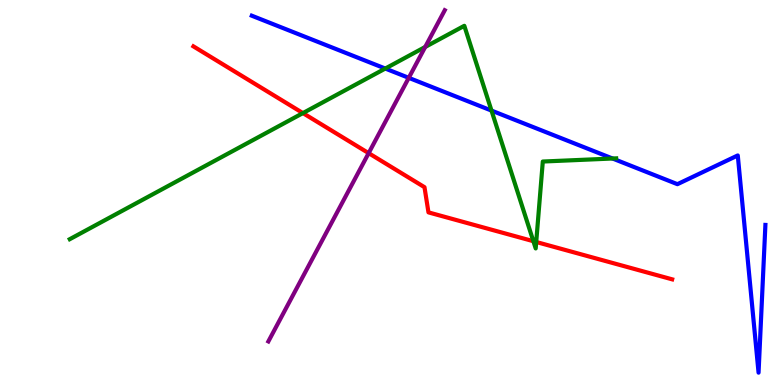[{'lines': ['blue', 'red'], 'intersections': []}, {'lines': ['green', 'red'], 'intersections': [{'x': 3.91, 'y': 7.06}, {'x': 6.88, 'y': 3.73}, {'x': 6.92, 'y': 3.71}]}, {'lines': ['purple', 'red'], 'intersections': [{'x': 4.76, 'y': 6.02}]}, {'lines': ['blue', 'green'], 'intersections': [{'x': 4.97, 'y': 8.22}, {'x': 6.34, 'y': 7.13}, {'x': 7.9, 'y': 5.88}]}, {'lines': ['blue', 'purple'], 'intersections': [{'x': 5.27, 'y': 7.98}]}, {'lines': ['green', 'purple'], 'intersections': [{'x': 5.49, 'y': 8.78}]}]